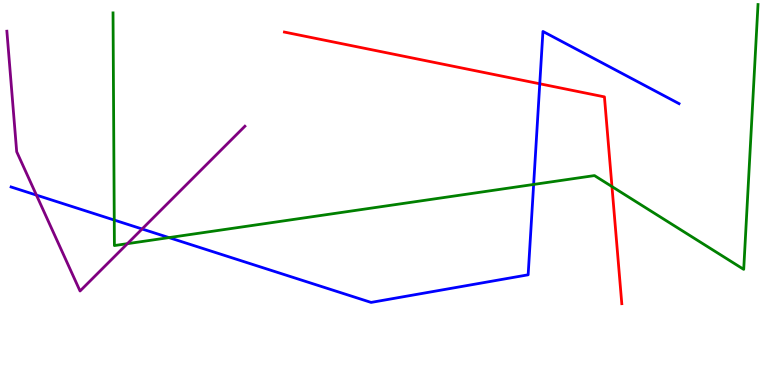[{'lines': ['blue', 'red'], 'intersections': [{'x': 6.96, 'y': 7.82}]}, {'lines': ['green', 'red'], 'intersections': [{'x': 7.9, 'y': 5.15}]}, {'lines': ['purple', 'red'], 'intersections': []}, {'lines': ['blue', 'green'], 'intersections': [{'x': 1.47, 'y': 4.28}, {'x': 2.18, 'y': 3.83}, {'x': 6.89, 'y': 5.21}]}, {'lines': ['blue', 'purple'], 'intersections': [{'x': 0.47, 'y': 4.93}, {'x': 1.83, 'y': 4.05}]}, {'lines': ['green', 'purple'], 'intersections': [{'x': 1.64, 'y': 3.67}]}]